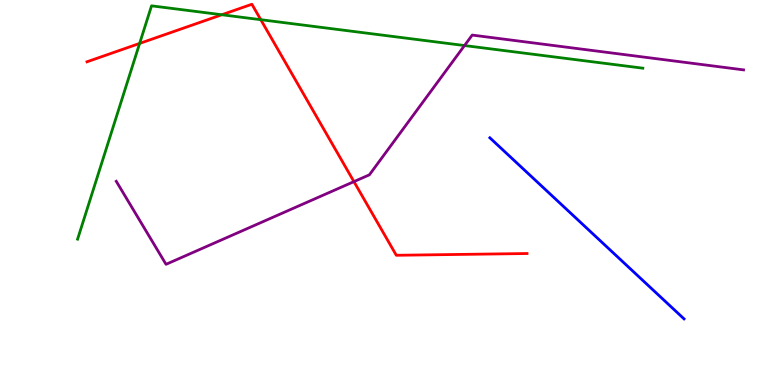[{'lines': ['blue', 'red'], 'intersections': []}, {'lines': ['green', 'red'], 'intersections': [{'x': 1.8, 'y': 8.87}, {'x': 2.86, 'y': 9.62}, {'x': 3.36, 'y': 9.49}]}, {'lines': ['purple', 'red'], 'intersections': [{'x': 4.57, 'y': 5.28}]}, {'lines': ['blue', 'green'], 'intersections': []}, {'lines': ['blue', 'purple'], 'intersections': []}, {'lines': ['green', 'purple'], 'intersections': [{'x': 5.99, 'y': 8.82}]}]